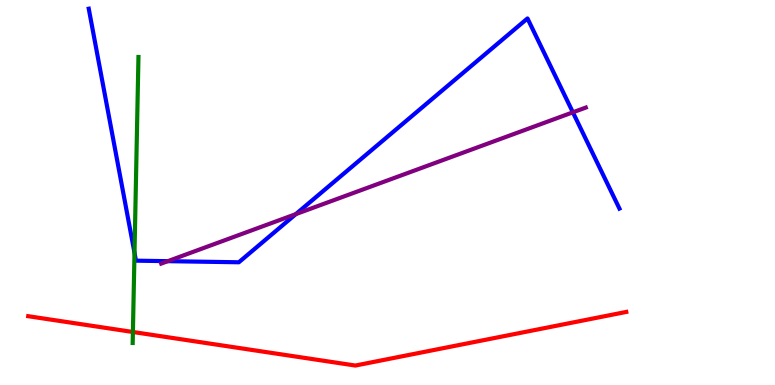[{'lines': ['blue', 'red'], 'intersections': []}, {'lines': ['green', 'red'], 'intersections': [{'x': 1.71, 'y': 1.38}]}, {'lines': ['purple', 'red'], 'intersections': []}, {'lines': ['blue', 'green'], 'intersections': [{'x': 1.74, 'y': 3.43}]}, {'lines': ['blue', 'purple'], 'intersections': [{'x': 2.17, 'y': 3.22}, {'x': 3.82, 'y': 4.44}, {'x': 7.39, 'y': 7.08}]}, {'lines': ['green', 'purple'], 'intersections': []}]